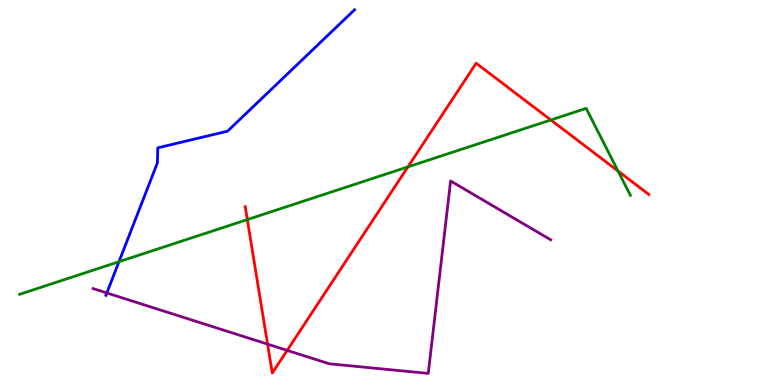[{'lines': ['blue', 'red'], 'intersections': []}, {'lines': ['green', 'red'], 'intersections': [{'x': 3.19, 'y': 4.3}, {'x': 5.26, 'y': 5.67}, {'x': 7.11, 'y': 6.88}, {'x': 7.97, 'y': 5.56}]}, {'lines': ['purple', 'red'], 'intersections': [{'x': 3.45, 'y': 1.06}, {'x': 3.71, 'y': 0.899}]}, {'lines': ['blue', 'green'], 'intersections': [{'x': 1.54, 'y': 3.2}]}, {'lines': ['blue', 'purple'], 'intersections': [{'x': 1.38, 'y': 2.39}]}, {'lines': ['green', 'purple'], 'intersections': []}]